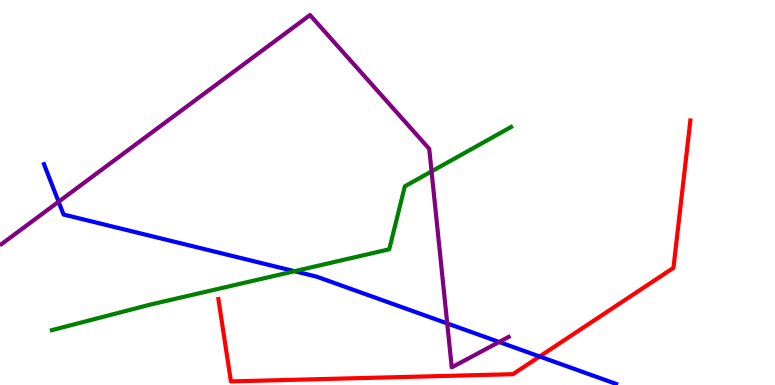[{'lines': ['blue', 'red'], 'intersections': [{'x': 6.96, 'y': 0.74}]}, {'lines': ['green', 'red'], 'intersections': []}, {'lines': ['purple', 'red'], 'intersections': []}, {'lines': ['blue', 'green'], 'intersections': [{'x': 3.8, 'y': 2.96}]}, {'lines': ['blue', 'purple'], 'intersections': [{'x': 0.756, 'y': 4.76}, {'x': 5.77, 'y': 1.6}, {'x': 6.44, 'y': 1.12}]}, {'lines': ['green', 'purple'], 'intersections': [{'x': 5.57, 'y': 5.55}]}]